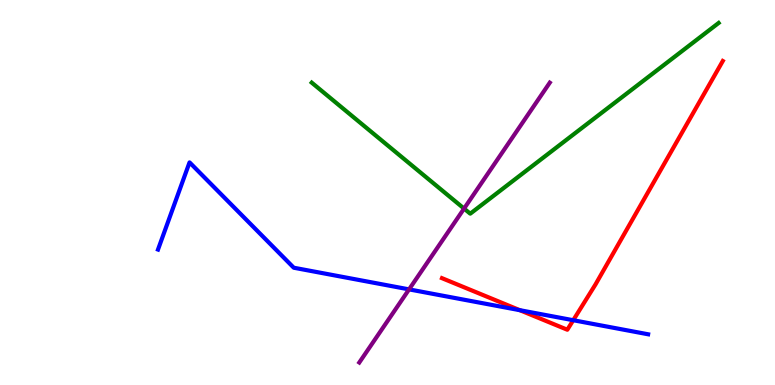[{'lines': ['blue', 'red'], 'intersections': [{'x': 6.71, 'y': 1.94}, {'x': 7.4, 'y': 1.68}]}, {'lines': ['green', 'red'], 'intersections': []}, {'lines': ['purple', 'red'], 'intersections': []}, {'lines': ['blue', 'green'], 'intersections': []}, {'lines': ['blue', 'purple'], 'intersections': [{'x': 5.28, 'y': 2.48}]}, {'lines': ['green', 'purple'], 'intersections': [{'x': 5.99, 'y': 4.58}]}]